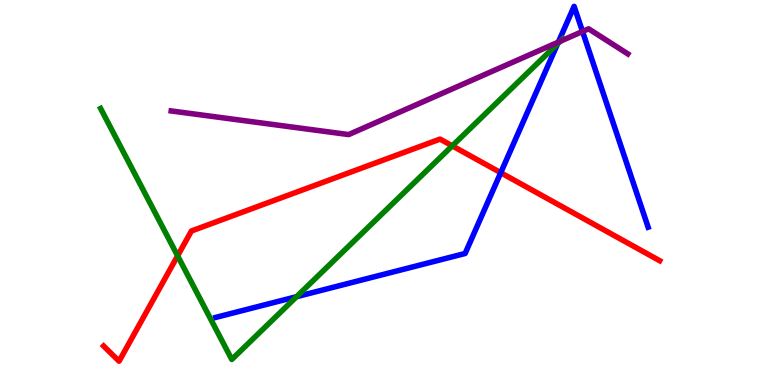[{'lines': ['blue', 'red'], 'intersections': [{'x': 6.46, 'y': 5.51}]}, {'lines': ['green', 'red'], 'intersections': [{'x': 2.29, 'y': 3.36}, {'x': 5.84, 'y': 6.21}]}, {'lines': ['purple', 'red'], 'intersections': []}, {'lines': ['blue', 'green'], 'intersections': [{'x': 3.83, 'y': 2.29}, {'x': 7.19, 'y': 8.86}]}, {'lines': ['blue', 'purple'], 'intersections': [{'x': 7.2, 'y': 8.91}, {'x': 7.52, 'y': 9.18}]}, {'lines': ['green', 'purple'], 'intersections': [{'x': 7.23, 'y': 8.93}]}]